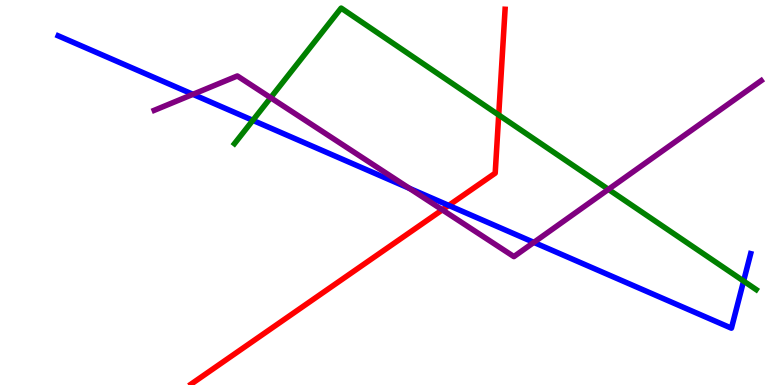[{'lines': ['blue', 'red'], 'intersections': [{'x': 5.79, 'y': 4.66}]}, {'lines': ['green', 'red'], 'intersections': [{'x': 6.43, 'y': 7.01}]}, {'lines': ['purple', 'red'], 'intersections': [{'x': 5.71, 'y': 4.55}]}, {'lines': ['blue', 'green'], 'intersections': [{'x': 3.26, 'y': 6.87}, {'x': 9.59, 'y': 2.7}]}, {'lines': ['blue', 'purple'], 'intersections': [{'x': 2.49, 'y': 7.55}, {'x': 5.28, 'y': 5.11}, {'x': 6.89, 'y': 3.7}]}, {'lines': ['green', 'purple'], 'intersections': [{'x': 3.49, 'y': 7.46}, {'x': 7.85, 'y': 5.08}]}]